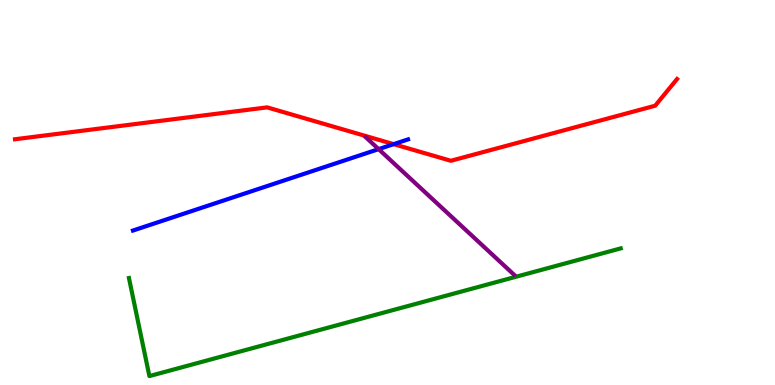[{'lines': ['blue', 'red'], 'intersections': [{'x': 5.08, 'y': 6.26}]}, {'lines': ['green', 'red'], 'intersections': []}, {'lines': ['purple', 'red'], 'intersections': []}, {'lines': ['blue', 'green'], 'intersections': []}, {'lines': ['blue', 'purple'], 'intersections': [{'x': 4.89, 'y': 6.13}]}, {'lines': ['green', 'purple'], 'intersections': []}]